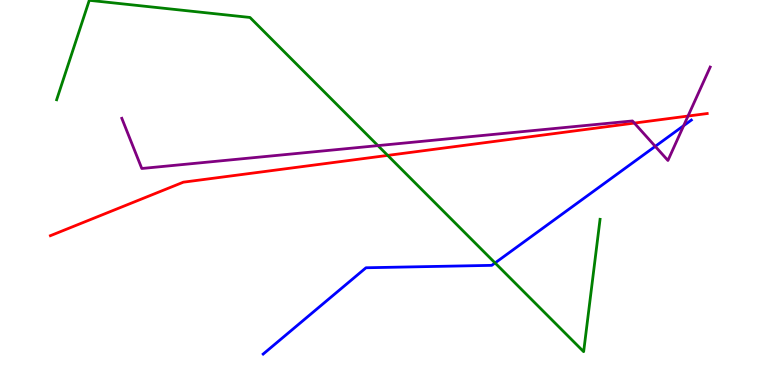[{'lines': ['blue', 'red'], 'intersections': []}, {'lines': ['green', 'red'], 'intersections': [{'x': 5.0, 'y': 5.96}]}, {'lines': ['purple', 'red'], 'intersections': [{'x': 8.19, 'y': 6.8}, {'x': 8.88, 'y': 6.99}]}, {'lines': ['blue', 'green'], 'intersections': [{'x': 6.39, 'y': 3.17}]}, {'lines': ['blue', 'purple'], 'intersections': [{'x': 8.45, 'y': 6.2}, {'x': 8.82, 'y': 6.74}]}, {'lines': ['green', 'purple'], 'intersections': [{'x': 4.88, 'y': 6.22}]}]